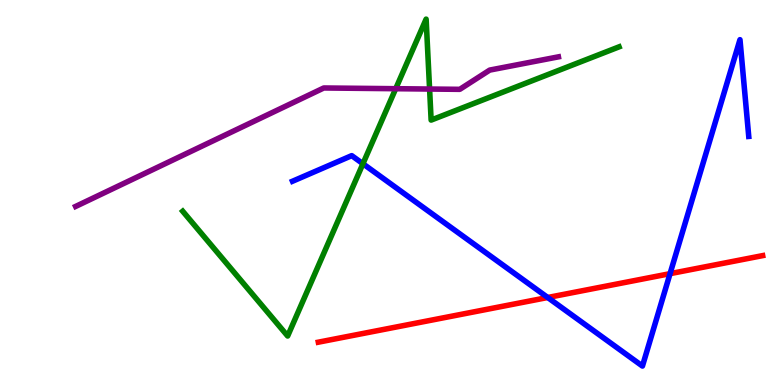[{'lines': ['blue', 'red'], 'intersections': [{'x': 7.07, 'y': 2.27}, {'x': 8.65, 'y': 2.89}]}, {'lines': ['green', 'red'], 'intersections': []}, {'lines': ['purple', 'red'], 'intersections': []}, {'lines': ['blue', 'green'], 'intersections': [{'x': 4.68, 'y': 5.75}]}, {'lines': ['blue', 'purple'], 'intersections': []}, {'lines': ['green', 'purple'], 'intersections': [{'x': 5.11, 'y': 7.7}, {'x': 5.54, 'y': 7.69}]}]